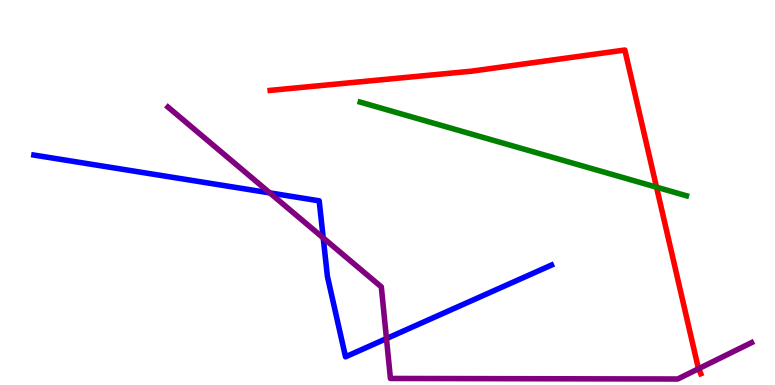[{'lines': ['blue', 'red'], 'intersections': []}, {'lines': ['green', 'red'], 'intersections': [{'x': 8.47, 'y': 5.14}]}, {'lines': ['purple', 'red'], 'intersections': [{'x': 9.02, 'y': 0.425}]}, {'lines': ['blue', 'green'], 'intersections': []}, {'lines': ['blue', 'purple'], 'intersections': [{'x': 3.48, 'y': 4.99}, {'x': 4.17, 'y': 3.82}, {'x': 4.99, 'y': 1.21}]}, {'lines': ['green', 'purple'], 'intersections': []}]